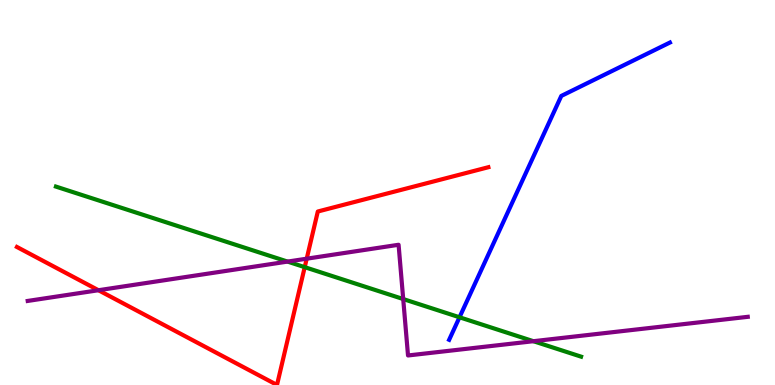[{'lines': ['blue', 'red'], 'intersections': []}, {'lines': ['green', 'red'], 'intersections': [{'x': 3.93, 'y': 3.06}]}, {'lines': ['purple', 'red'], 'intersections': [{'x': 1.27, 'y': 2.46}, {'x': 3.96, 'y': 3.28}]}, {'lines': ['blue', 'green'], 'intersections': [{'x': 5.93, 'y': 1.76}]}, {'lines': ['blue', 'purple'], 'intersections': []}, {'lines': ['green', 'purple'], 'intersections': [{'x': 3.71, 'y': 3.21}, {'x': 5.2, 'y': 2.23}, {'x': 6.88, 'y': 1.14}]}]